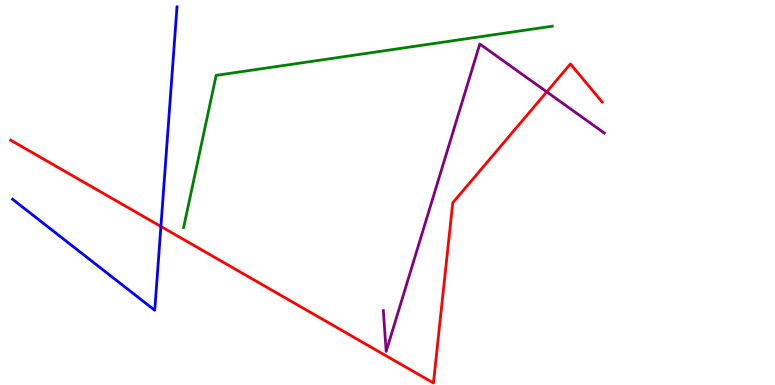[{'lines': ['blue', 'red'], 'intersections': [{'x': 2.08, 'y': 4.12}]}, {'lines': ['green', 'red'], 'intersections': []}, {'lines': ['purple', 'red'], 'intersections': [{'x': 7.06, 'y': 7.61}]}, {'lines': ['blue', 'green'], 'intersections': []}, {'lines': ['blue', 'purple'], 'intersections': []}, {'lines': ['green', 'purple'], 'intersections': []}]